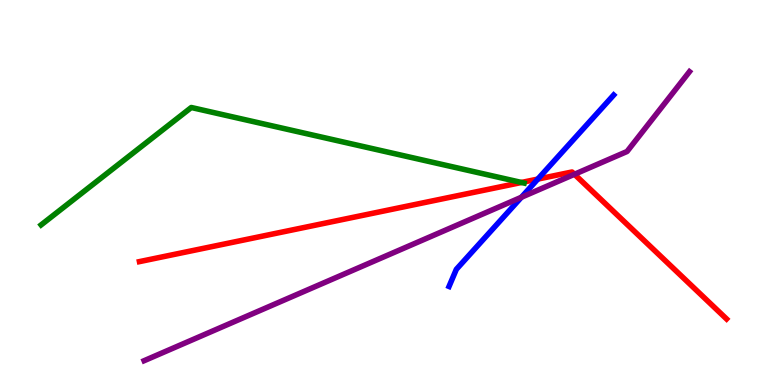[{'lines': ['blue', 'red'], 'intersections': [{'x': 6.94, 'y': 5.35}]}, {'lines': ['green', 'red'], 'intersections': [{'x': 6.73, 'y': 5.26}]}, {'lines': ['purple', 'red'], 'intersections': [{'x': 7.41, 'y': 5.47}]}, {'lines': ['blue', 'green'], 'intersections': []}, {'lines': ['blue', 'purple'], 'intersections': [{'x': 6.73, 'y': 4.88}]}, {'lines': ['green', 'purple'], 'intersections': []}]